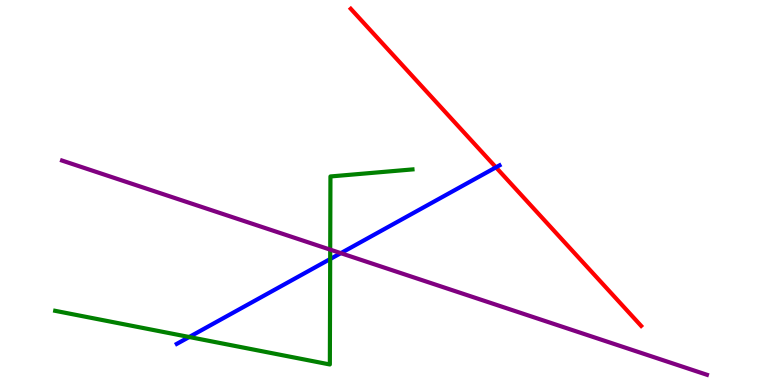[{'lines': ['blue', 'red'], 'intersections': [{'x': 6.4, 'y': 5.65}]}, {'lines': ['green', 'red'], 'intersections': []}, {'lines': ['purple', 'red'], 'intersections': []}, {'lines': ['blue', 'green'], 'intersections': [{'x': 2.44, 'y': 1.25}, {'x': 4.26, 'y': 3.27}]}, {'lines': ['blue', 'purple'], 'intersections': [{'x': 4.4, 'y': 3.42}]}, {'lines': ['green', 'purple'], 'intersections': [{'x': 4.26, 'y': 3.52}]}]